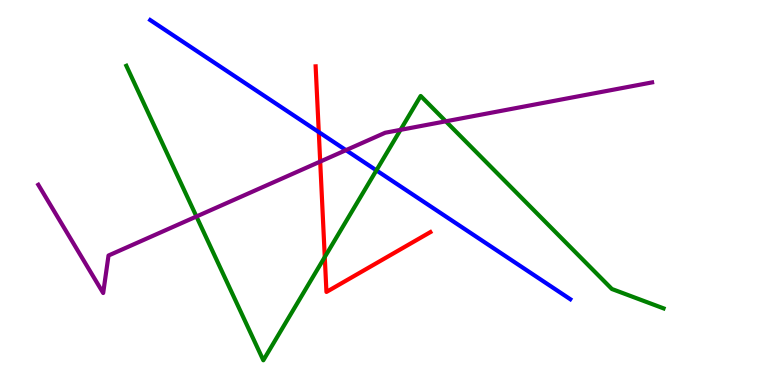[{'lines': ['blue', 'red'], 'intersections': [{'x': 4.11, 'y': 6.57}]}, {'lines': ['green', 'red'], 'intersections': [{'x': 4.19, 'y': 3.32}]}, {'lines': ['purple', 'red'], 'intersections': [{'x': 4.13, 'y': 5.8}]}, {'lines': ['blue', 'green'], 'intersections': [{'x': 4.86, 'y': 5.58}]}, {'lines': ['blue', 'purple'], 'intersections': [{'x': 4.46, 'y': 6.1}]}, {'lines': ['green', 'purple'], 'intersections': [{'x': 2.53, 'y': 4.38}, {'x': 5.17, 'y': 6.63}, {'x': 5.75, 'y': 6.85}]}]